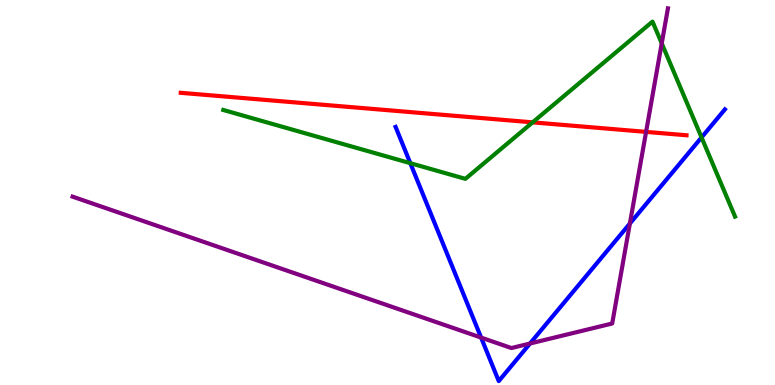[{'lines': ['blue', 'red'], 'intersections': []}, {'lines': ['green', 'red'], 'intersections': [{'x': 6.87, 'y': 6.82}]}, {'lines': ['purple', 'red'], 'intersections': [{'x': 8.34, 'y': 6.57}]}, {'lines': ['blue', 'green'], 'intersections': [{'x': 5.29, 'y': 5.76}, {'x': 9.05, 'y': 6.43}]}, {'lines': ['blue', 'purple'], 'intersections': [{'x': 6.21, 'y': 1.23}, {'x': 6.84, 'y': 1.08}, {'x': 8.13, 'y': 4.19}]}, {'lines': ['green', 'purple'], 'intersections': [{'x': 8.54, 'y': 8.87}]}]